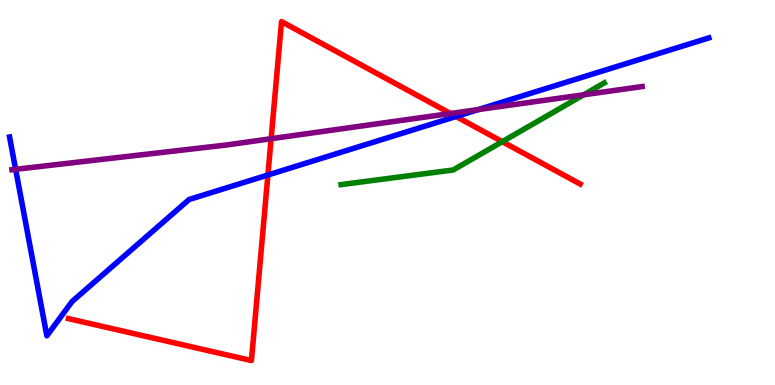[{'lines': ['blue', 'red'], 'intersections': [{'x': 3.46, 'y': 5.45}, {'x': 5.88, 'y': 6.97}]}, {'lines': ['green', 'red'], 'intersections': [{'x': 6.48, 'y': 6.32}]}, {'lines': ['purple', 'red'], 'intersections': [{'x': 3.5, 'y': 6.4}, {'x': 5.81, 'y': 7.05}]}, {'lines': ['blue', 'green'], 'intersections': []}, {'lines': ['blue', 'purple'], 'intersections': [{'x': 0.202, 'y': 5.6}, {'x': 6.17, 'y': 7.15}]}, {'lines': ['green', 'purple'], 'intersections': [{'x': 7.53, 'y': 7.54}]}]